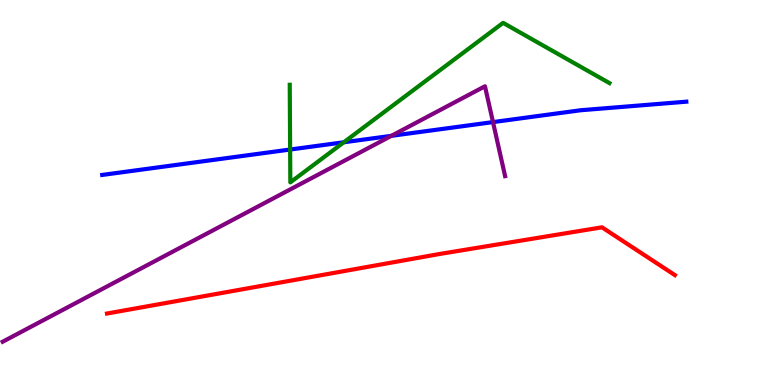[{'lines': ['blue', 'red'], 'intersections': []}, {'lines': ['green', 'red'], 'intersections': []}, {'lines': ['purple', 'red'], 'intersections': []}, {'lines': ['blue', 'green'], 'intersections': [{'x': 3.74, 'y': 6.12}, {'x': 4.44, 'y': 6.3}]}, {'lines': ['blue', 'purple'], 'intersections': [{'x': 5.05, 'y': 6.47}, {'x': 6.36, 'y': 6.83}]}, {'lines': ['green', 'purple'], 'intersections': []}]